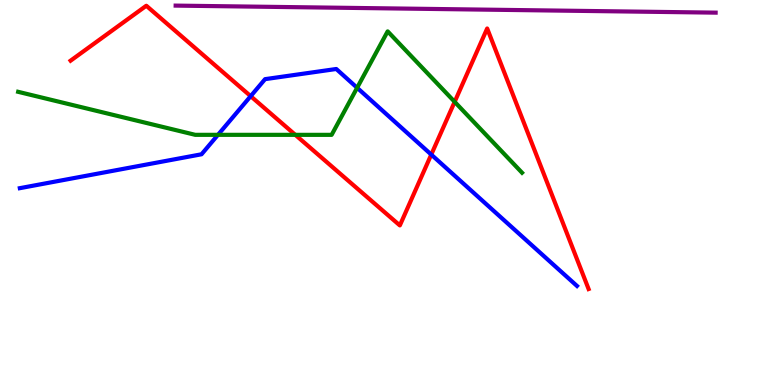[{'lines': ['blue', 'red'], 'intersections': [{'x': 3.23, 'y': 7.5}, {'x': 5.56, 'y': 5.98}]}, {'lines': ['green', 'red'], 'intersections': [{'x': 3.81, 'y': 6.5}, {'x': 5.87, 'y': 7.35}]}, {'lines': ['purple', 'red'], 'intersections': []}, {'lines': ['blue', 'green'], 'intersections': [{'x': 2.81, 'y': 6.5}, {'x': 4.61, 'y': 7.72}]}, {'lines': ['blue', 'purple'], 'intersections': []}, {'lines': ['green', 'purple'], 'intersections': []}]